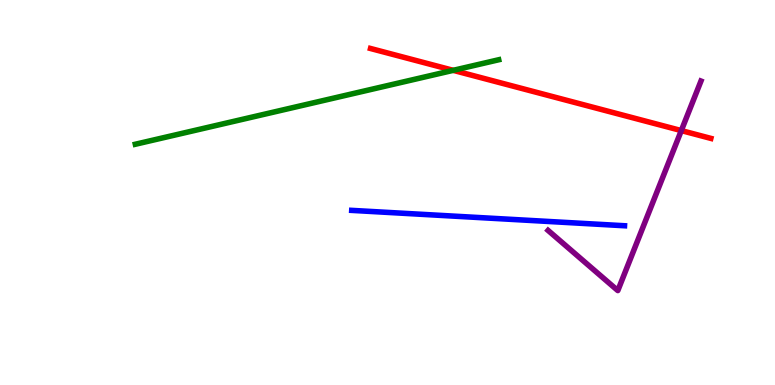[{'lines': ['blue', 'red'], 'intersections': []}, {'lines': ['green', 'red'], 'intersections': [{'x': 5.85, 'y': 8.17}]}, {'lines': ['purple', 'red'], 'intersections': [{'x': 8.79, 'y': 6.61}]}, {'lines': ['blue', 'green'], 'intersections': []}, {'lines': ['blue', 'purple'], 'intersections': []}, {'lines': ['green', 'purple'], 'intersections': []}]